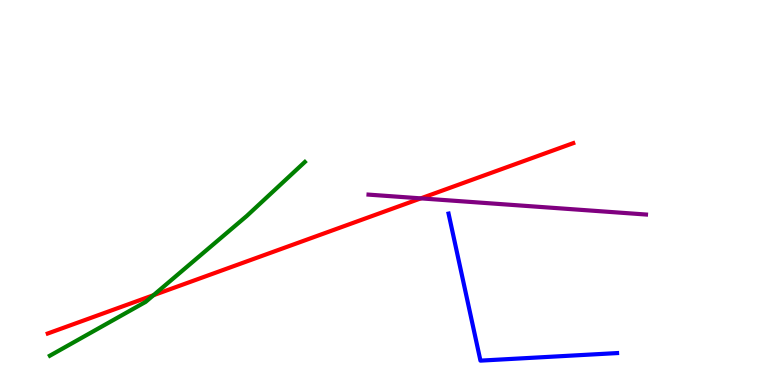[{'lines': ['blue', 'red'], 'intersections': []}, {'lines': ['green', 'red'], 'intersections': [{'x': 1.98, 'y': 2.33}]}, {'lines': ['purple', 'red'], 'intersections': [{'x': 5.43, 'y': 4.85}]}, {'lines': ['blue', 'green'], 'intersections': []}, {'lines': ['blue', 'purple'], 'intersections': []}, {'lines': ['green', 'purple'], 'intersections': []}]